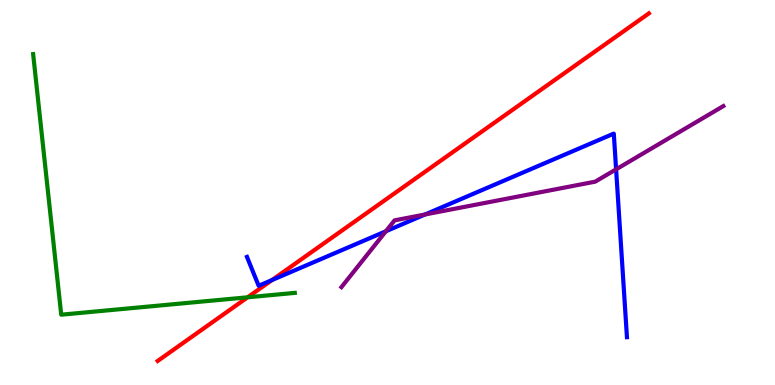[{'lines': ['blue', 'red'], 'intersections': [{'x': 3.51, 'y': 2.73}]}, {'lines': ['green', 'red'], 'intersections': [{'x': 3.2, 'y': 2.28}]}, {'lines': ['purple', 'red'], 'intersections': []}, {'lines': ['blue', 'green'], 'intersections': []}, {'lines': ['blue', 'purple'], 'intersections': [{'x': 4.98, 'y': 3.99}, {'x': 5.48, 'y': 4.43}, {'x': 7.95, 'y': 5.6}]}, {'lines': ['green', 'purple'], 'intersections': []}]